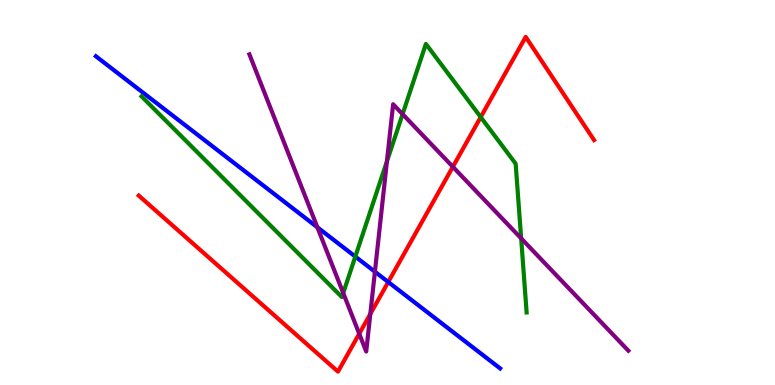[{'lines': ['blue', 'red'], 'intersections': [{'x': 5.01, 'y': 2.67}]}, {'lines': ['green', 'red'], 'intersections': [{'x': 6.2, 'y': 6.96}]}, {'lines': ['purple', 'red'], 'intersections': [{'x': 4.64, 'y': 1.33}, {'x': 4.78, 'y': 1.84}, {'x': 5.84, 'y': 5.67}]}, {'lines': ['blue', 'green'], 'intersections': [{'x': 4.58, 'y': 3.34}]}, {'lines': ['blue', 'purple'], 'intersections': [{'x': 4.1, 'y': 4.1}, {'x': 4.84, 'y': 2.94}]}, {'lines': ['green', 'purple'], 'intersections': [{'x': 4.43, 'y': 2.39}, {'x': 4.99, 'y': 5.81}, {'x': 5.19, 'y': 7.04}, {'x': 6.72, 'y': 3.81}]}]